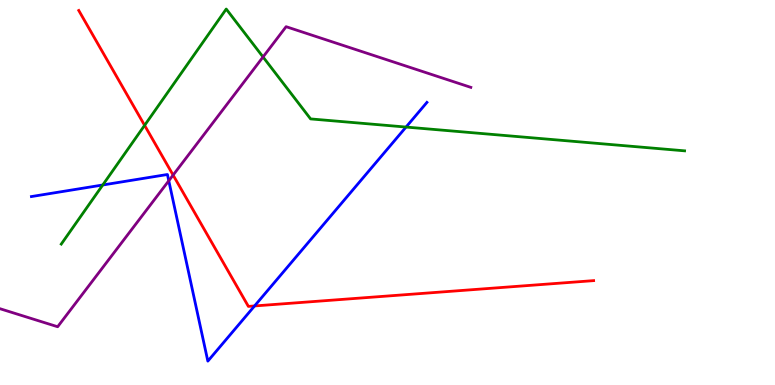[{'lines': ['blue', 'red'], 'intersections': [{'x': 3.28, 'y': 2.05}]}, {'lines': ['green', 'red'], 'intersections': [{'x': 1.87, 'y': 6.74}]}, {'lines': ['purple', 'red'], 'intersections': [{'x': 2.23, 'y': 5.45}]}, {'lines': ['blue', 'green'], 'intersections': [{'x': 1.33, 'y': 5.2}, {'x': 5.24, 'y': 6.7}]}, {'lines': ['blue', 'purple'], 'intersections': [{'x': 2.18, 'y': 5.3}]}, {'lines': ['green', 'purple'], 'intersections': [{'x': 3.39, 'y': 8.52}]}]